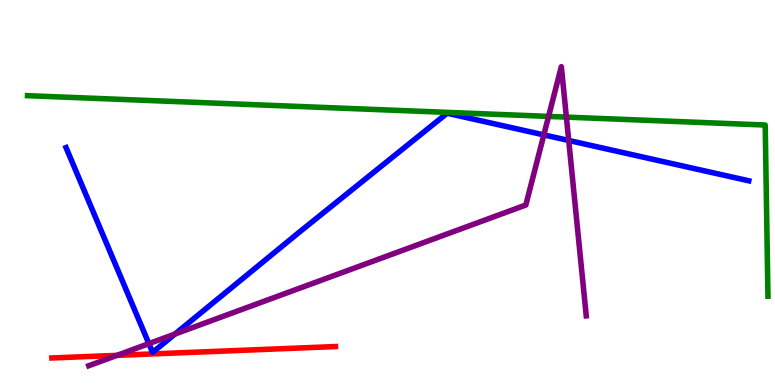[{'lines': ['blue', 'red'], 'intersections': []}, {'lines': ['green', 'red'], 'intersections': []}, {'lines': ['purple', 'red'], 'intersections': [{'x': 1.51, 'y': 0.77}]}, {'lines': ['blue', 'green'], 'intersections': []}, {'lines': ['blue', 'purple'], 'intersections': [{'x': 1.92, 'y': 1.07}, {'x': 2.26, 'y': 1.32}, {'x': 7.02, 'y': 6.5}, {'x': 7.34, 'y': 6.35}]}, {'lines': ['green', 'purple'], 'intersections': [{'x': 7.08, 'y': 6.98}, {'x': 7.31, 'y': 6.96}]}]